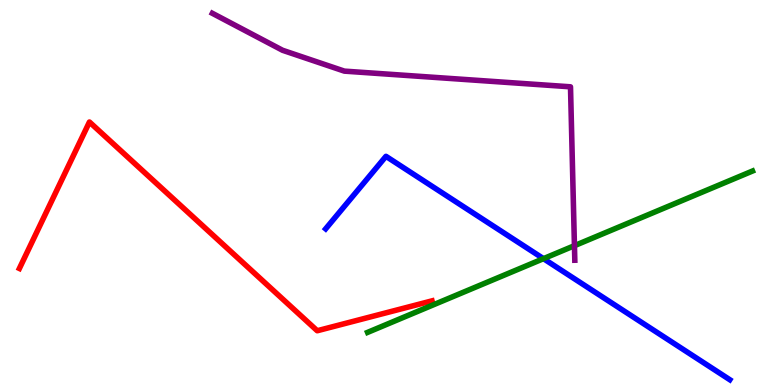[{'lines': ['blue', 'red'], 'intersections': []}, {'lines': ['green', 'red'], 'intersections': []}, {'lines': ['purple', 'red'], 'intersections': []}, {'lines': ['blue', 'green'], 'intersections': [{'x': 7.01, 'y': 3.28}]}, {'lines': ['blue', 'purple'], 'intersections': []}, {'lines': ['green', 'purple'], 'intersections': [{'x': 7.41, 'y': 3.62}]}]